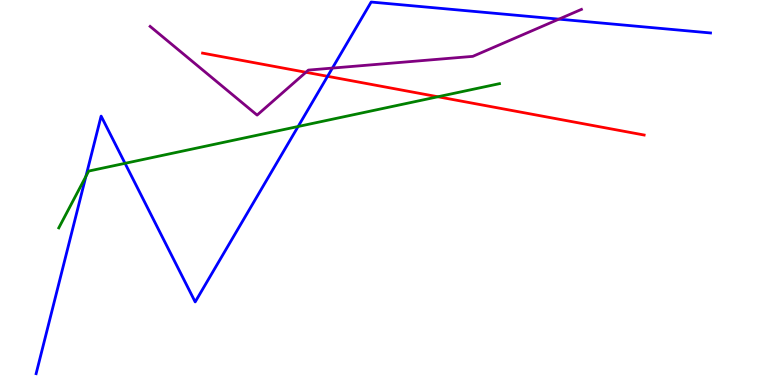[{'lines': ['blue', 'red'], 'intersections': [{'x': 4.23, 'y': 8.02}]}, {'lines': ['green', 'red'], 'intersections': [{'x': 5.65, 'y': 7.49}]}, {'lines': ['purple', 'red'], 'intersections': [{'x': 3.95, 'y': 8.12}]}, {'lines': ['blue', 'green'], 'intersections': [{'x': 1.11, 'y': 5.42}, {'x': 1.61, 'y': 5.76}, {'x': 3.85, 'y': 6.71}]}, {'lines': ['blue', 'purple'], 'intersections': [{'x': 4.29, 'y': 8.23}, {'x': 7.21, 'y': 9.5}]}, {'lines': ['green', 'purple'], 'intersections': []}]